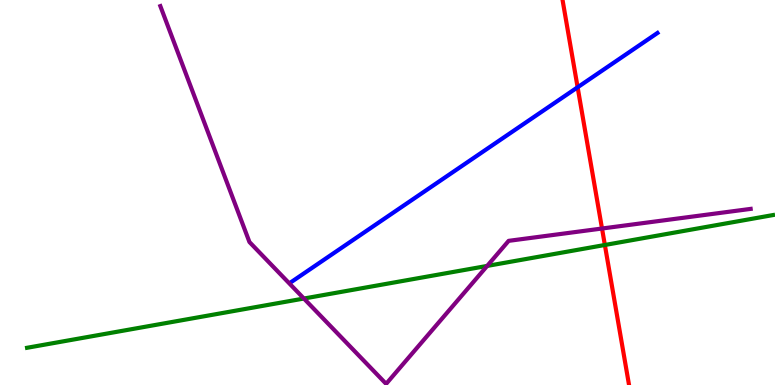[{'lines': ['blue', 'red'], 'intersections': [{'x': 7.45, 'y': 7.73}]}, {'lines': ['green', 'red'], 'intersections': [{'x': 7.8, 'y': 3.64}]}, {'lines': ['purple', 'red'], 'intersections': [{'x': 7.77, 'y': 4.06}]}, {'lines': ['blue', 'green'], 'intersections': []}, {'lines': ['blue', 'purple'], 'intersections': []}, {'lines': ['green', 'purple'], 'intersections': [{'x': 3.92, 'y': 2.25}, {'x': 6.29, 'y': 3.09}]}]